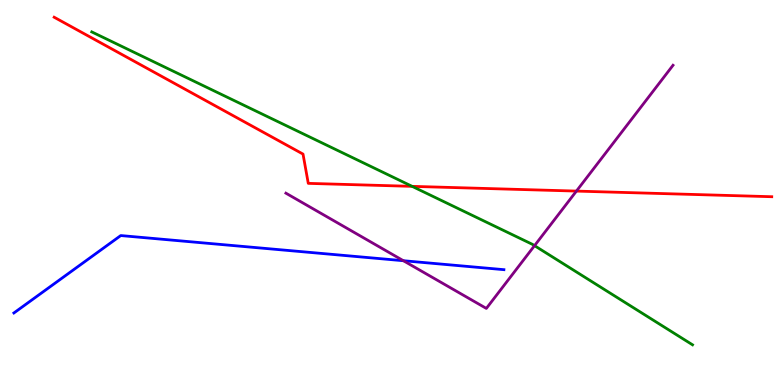[{'lines': ['blue', 'red'], 'intersections': []}, {'lines': ['green', 'red'], 'intersections': [{'x': 5.32, 'y': 5.16}]}, {'lines': ['purple', 'red'], 'intersections': [{'x': 7.44, 'y': 5.04}]}, {'lines': ['blue', 'green'], 'intersections': []}, {'lines': ['blue', 'purple'], 'intersections': [{'x': 5.21, 'y': 3.23}]}, {'lines': ['green', 'purple'], 'intersections': [{'x': 6.9, 'y': 3.62}]}]